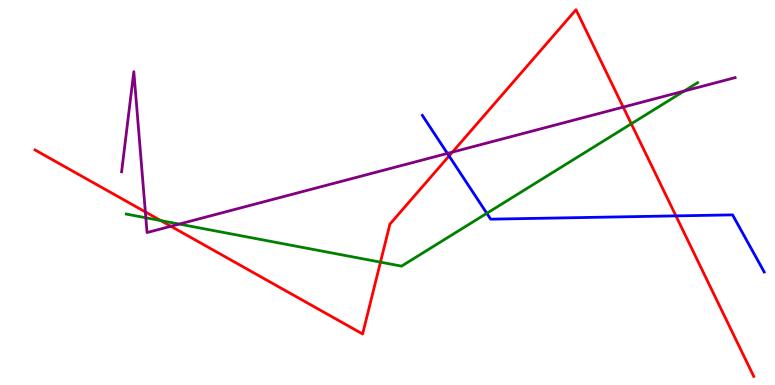[{'lines': ['blue', 'red'], 'intersections': [{'x': 5.79, 'y': 5.95}, {'x': 8.72, 'y': 4.39}]}, {'lines': ['green', 'red'], 'intersections': [{'x': 2.07, 'y': 4.27}, {'x': 4.91, 'y': 3.19}, {'x': 8.15, 'y': 6.78}]}, {'lines': ['purple', 'red'], 'intersections': [{'x': 1.88, 'y': 4.5}, {'x': 2.21, 'y': 4.12}, {'x': 5.84, 'y': 6.05}, {'x': 8.04, 'y': 7.22}]}, {'lines': ['blue', 'green'], 'intersections': [{'x': 6.28, 'y': 4.46}]}, {'lines': ['blue', 'purple'], 'intersections': [{'x': 5.77, 'y': 6.01}]}, {'lines': ['green', 'purple'], 'intersections': [{'x': 1.88, 'y': 4.34}, {'x': 2.31, 'y': 4.18}, {'x': 8.83, 'y': 7.63}]}]